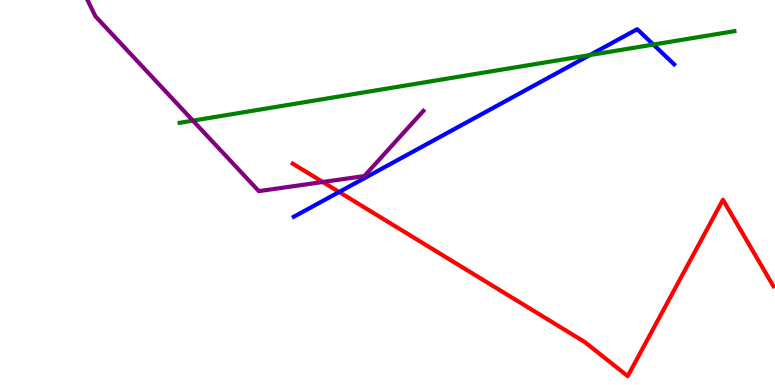[{'lines': ['blue', 'red'], 'intersections': [{'x': 4.38, 'y': 5.01}]}, {'lines': ['green', 'red'], 'intersections': []}, {'lines': ['purple', 'red'], 'intersections': [{'x': 4.16, 'y': 5.27}]}, {'lines': ['blue', 'green'], 'intersections': [{'x': 7.61, 'y': 8.57}, {'x': 8.43, 'y': 8.84}]}, {'lines': ['blue', 'purple'], 'intersections': []}, {'lines': ['green', 'purple'], 'intersections': [{'x': 2.49, 'y': 6.87}]}]